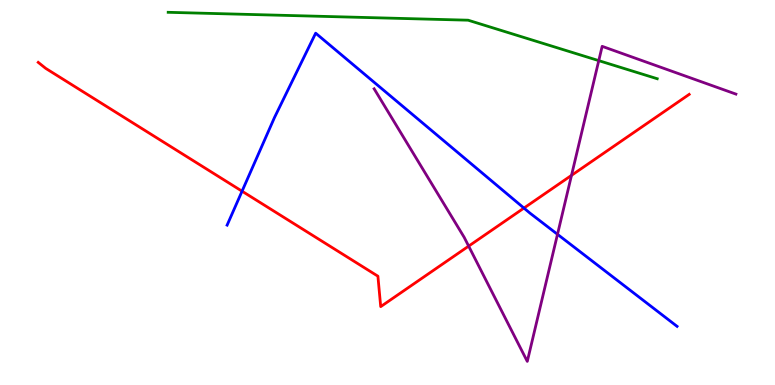[{'lines': ['blue', 'red'], 'intersections': [{'x': 3.12, 'y': 5.03}, {'x': 6.76, 'y': 4.6}]}, {'lines': ['green', 'red'], 'intersections': []}, {'lines': ['purple', 'red'], 'intersections': [{'x': 6.05, 'y': 3.61}, {'x': 7.37, 'y': 5.45}]}, {'lines': ['blue', 'green'], 'intersections': []}, {'lines': ['blue', 'purple'], 'intersections': [{'x': 7.19, 'y': 3.91}]}, {'lines': ['green', 'purple'], 'intersections': [{'x': 7.73, 'y': 8.42}]}]